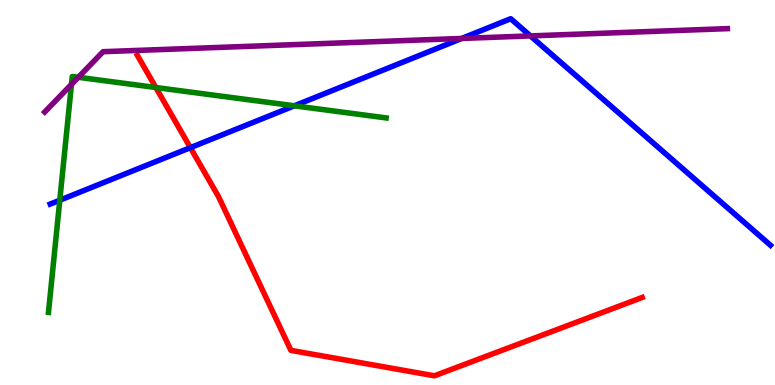[{'lines': ['blue', 'red'], 'intersections': [{'x': 2.46, 'y': 6.16}]}, {'lines': ['green', 'red'], 'intersections': [{'x': 2.01, 'y': 7.73}]}, {'lines': ['purple', 'red'], 'intersections': []}, {'lines': ['blue', 'green'], 'intersections': [{'x': 0.771, 'y': 4.8}, {'x': 3.8, 'y': 7.25}]}, {'lines': ['blue', 'purple'], 'intersections': [{'x': 5.96, 'y': 9.0}, {'x': 6.84, 'y': 9.07}]}, {'lines': ['green', 'purple'], 'intersections': [{'x': 0.922, 'y': 7.81}, {'x': 1.01, 'y': 7.99}]}]